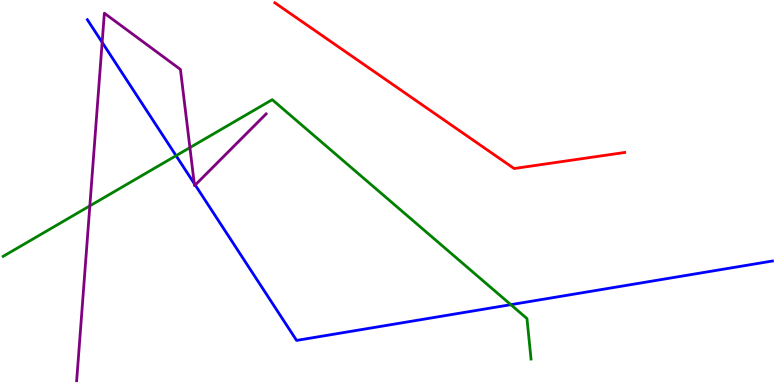[{'lines': ['blue', 'red'], 'intersections': []}, {'lines': ['green', 'red'], 'intersections': []}, {'lines': ['purple', 'red'], 'intersections': []}, {'lines': ['blue', 'green'], 'intersections': [{'x': 2.27, 'y': 5.96}, {'x': 6.59, 'y': 2.09}]}, {'lines': ['blue', 'purple'], 'intersections': [{'x': 1.32, 'y': 8.9}, {'x': 2.51, 'y': 5.23}, {'x': 2.52, 'y': 5.2}]}, {'lines': ['green', 'purple'], 'intersections': [{'x': 1.16, 'y': 4.65}, {'x': 2.45, 'y': 6.17}]}]